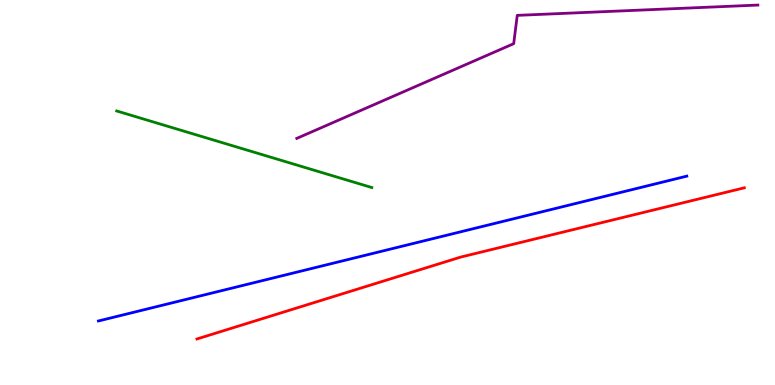[{'lines': ['blue', 'red'], 'intersections': []}, {'lines': ['green', 'red'], 'intersections': []}, {'lines': ['purple', 'red'], 'intersections': []}, {'lines': ['blue', 'green'], 'intersections': []}, {'lines': ['blue', 'purple'], 'intersections': []}, {'lines': ['green', 'purple'], 'intersections': []}]